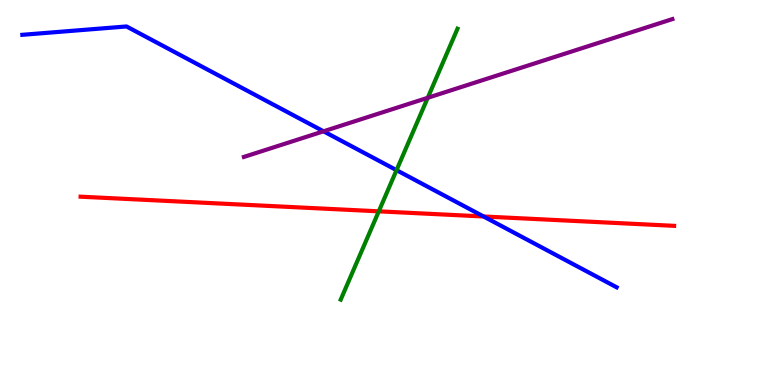[{'lines': ['blue', 'red'], 'intersections': [{'x': 6.24, 'y': 4.38}]}, {'lines': ['green', 'red'], 'intersections': [{'x': 4.89, 'y': 4.51}]}, {'lines': ['purple', 'red'], 'intersections': []}, {'lines': ['blue', 'green'], 'intersections': [{'x': 5.12, 'y': 5.58}]}, {'lines': ['blue', 'purple'], 'intersections': [{'x': 4.17, 'y': 6.59}]}, {'lines': ['green', 'purple'], 'intersections': [{'x': 5.52, 'y': 7.46}]}]